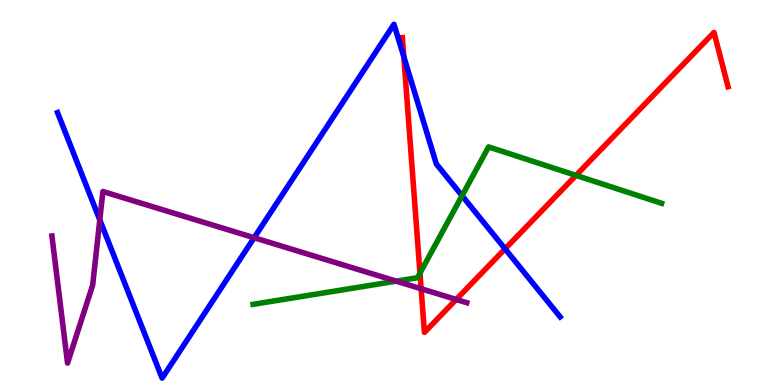[{'lines': ['blue', 'red'], 'intersections': [{'x': 5.21, 'y': 8.53}, {'x': 6.52, 'y': 3.54}]}, {'lines': ['green', 'red'], 'intersections': [{'x': 5.42, 'y': 2.91}, {'x': 7.43, 'y': 5.44}]}, {'lines': ['purple', 'red'], 'intersections': [{'x': 5.43, 'y': 2.5}, {'x': 5.89, 'y': 2.22}]}, {'lines': ['blue', 'green'], 'intersections': [{'x': 5.96, 'y': 4.92}]}, {'lines': ['blue', 'purple'], 'intersections': [{'x': 1.29, 'y': 4.29}, {'x': 3.28, 'y': 3.83}]}, {'lines': ['green', 'purple'], 'intersections': [{'x': 5.11, 'y': 2.7}]}]